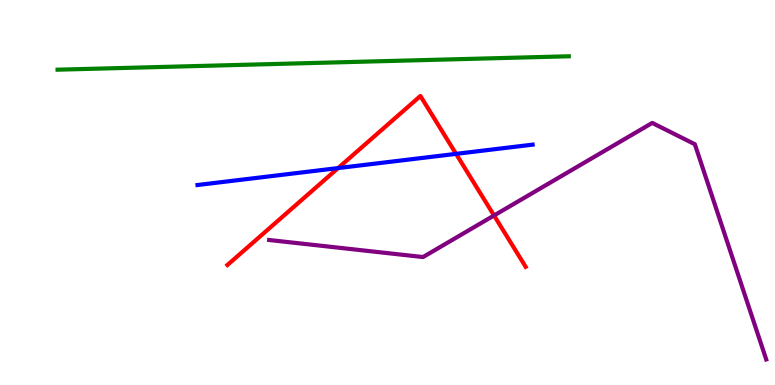[{'lines': ['blue', 'red'], 'intersections': [{'x': 4.36, 'y': 5.63}, {'x': 5.88, 'y': 6.0}]}, {'lines': ['green', 'red'], 'intersections': []}, {'lines': ['purple', 'red'], 'intersections': [{'x': 6.37, 'y': 4.4}]}, {'lines': ['blue', 'green'], 'intersections': []}, {'lines': ['blue', 'purple'], 'intersections': []}, {'lines': ['green', 'purple'], 'intersections': []}]